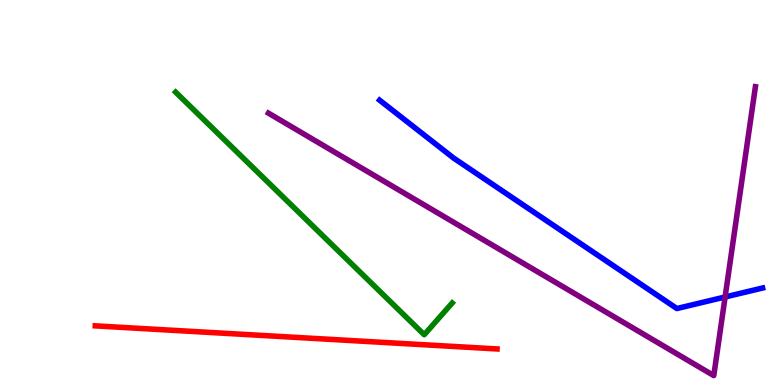[{'lines': ['blue', 'red'], 'intersections': []}, {'lines': ['green', 'red'], 'intersections': []}, {'lines': ['purple', 'red'], 'intersections': []}, {'lines': ['blue', 'green'], 'intersections': []}, {'lines': ['blue', 'purple'], 'intersections': [{'x': 9.36, 'y': 2.29}]}, {'lines': ['green', 'purple'], 'intersections': []}]